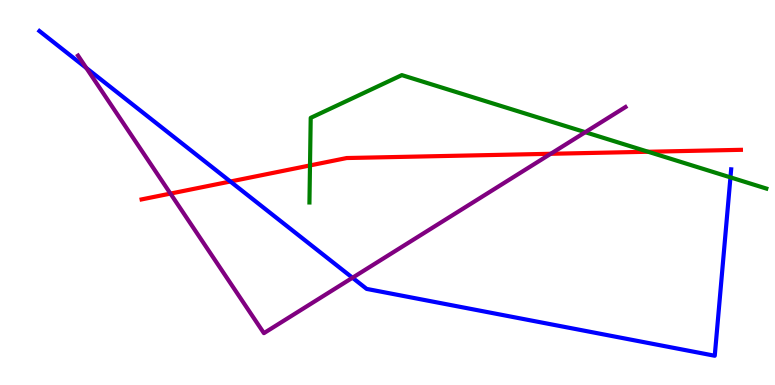[{'lines': ['blue', 'red'], 'intersections': [{'x': 2.97, 'y': 5.29}]}, {'lines': ['green', 'red'], 'intersections': [{'x': 4.0, 'y': 5.7}, {'x': 8.36, 'y': 6.06}]}, {'lines': ['purple', 'red'], 'intersections': [{'x': 2.2, 'y': 4.97}, {'x': 7.11, 'y': 6.01}]}, {'lines': ['blue', 'green'], 'intersections': [{'x': 9.43, 'y': 5.39}]}, {'lines': ['blue', 'purple'], 'intersections': [{'x': 1.11, 'y': 8.23}, {'x': 4.55, 'y': 2.79}]}, {'lines': ['green', 'purple'], 'intersections': [{'x': 7.55, 'y': 6.57}]}]